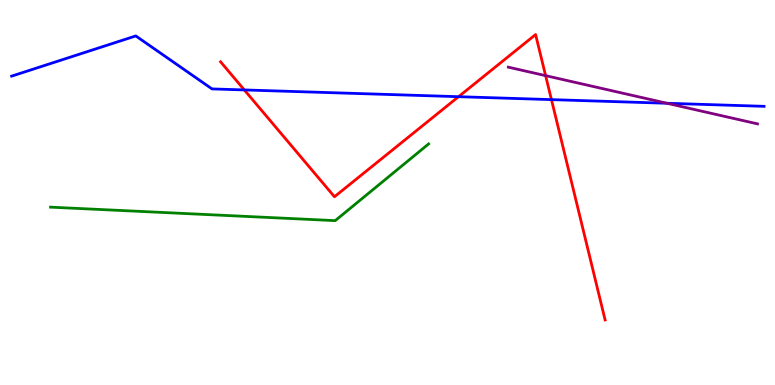[{'lines': ['blue', 'red'], 'intersections': [{'x': 3.15, 'y': 7.66}, {'x': 5.92, 'y': 7.49}, {'x': 7.12, 'y': 7.41}]}, {'lines': ['green', 'red'], 'intersections': []}, {'lines': ['purple', 'red'], 'intersections': [{'x': 7.04, 'y': 8.04}]}, {'lines': ['blue', 'green'], 'intersections': []}, {'lines': ['blue', 'purple'], 'intersections': [{'x': 8.61, 'y': 7.32}]}, {'lines': ['green', 'purple'], 'intersections': []}]